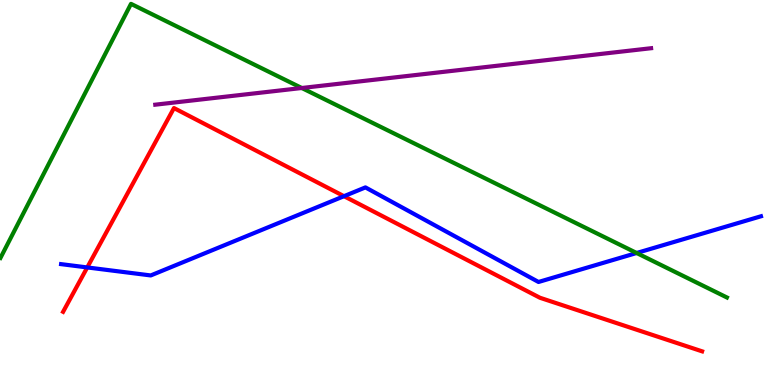[{'lines': ['blue', 'red'], 'intersections': [{'x': 1.13, 'y': 3.05}, {'x': 4.44, 'y': 4.9}]}, {'lines': ['green', 'red'], 'intersections': []}, {'lines': ['purple', 'red'], 'intersections': []}, {'lines': ['blue', 'green'], 'intersections': [{'x': 8.21, 'y': 3.43}]}, {'lines': ['blue', 'purple'], 'intersections': []}, {'lines': ['green', 'purple'], 'intersections': [{'x': 3.89, 'y': 7.71}]}]